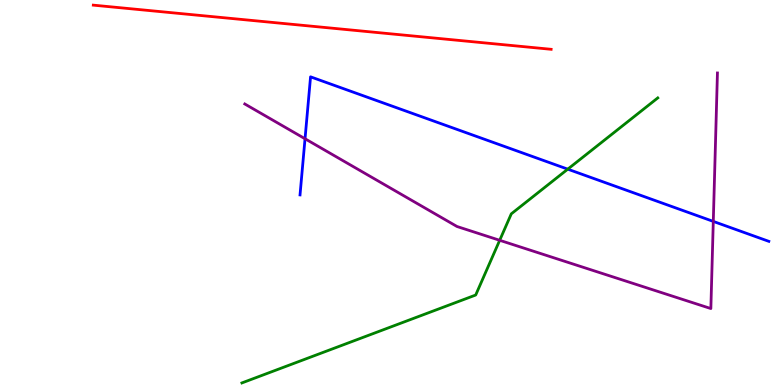[{'lines': ['blue', 'red'], 'intersections': []}, {'lines': ['green', 'red'], 'intersections': []}, {'lines': ['purple', 'red'], 'intersections': []}, {'lines': ['blue', 'green'], 'intersections': [{'x': 7.33, 'y': 5.61}]}, {'lines': ['blue', 'purple'], 'intersections': [{'x': 3.94, 'y': 6.4}, {'x': 9.2, 'y': 4.25}]}, {'lines': ['green', 'purple'], 'intersections': [{'x': 6.45, 'y': 3.76}]}]